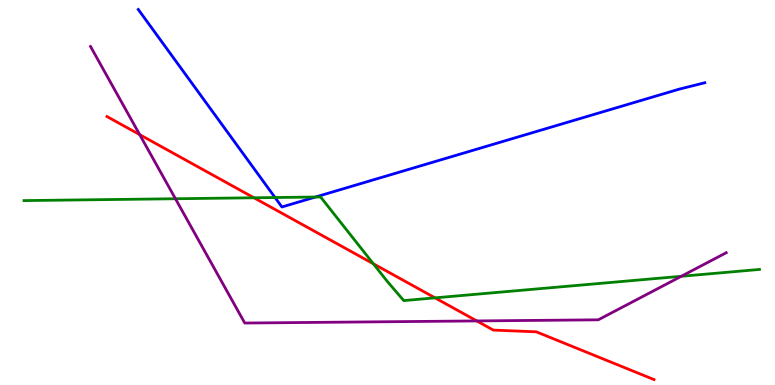[{'lines': ['blue', 'red'], 'intersections': []}, {'lines': ['green', 'red'], 'intersections': [{'x': 3.28, 'y': 4.86}, {'x': 4.82, 'y': 3.15}, {'x': 5.61, 'y': 2.26}]}, {'lines': ['purple', 'red'], 'intersections': [{'x': 1.8, 'y': 6.5}, {'x': 6.15, 'y': 1.66}]}, {'lines': ['blue', 'green'], 'intersections': [{'x': 3.55, 'y': 4.87}, {'x': 4.07, 'y': 4.88}]}, {'lines': ['blue', 'purple'], 'intersections': []}, {'lines': ['green', 'purple'], 'intersections': [{'x': 2.26, 'y': 4.84}, {'x': 8.79, 'y': 2.82}]}]